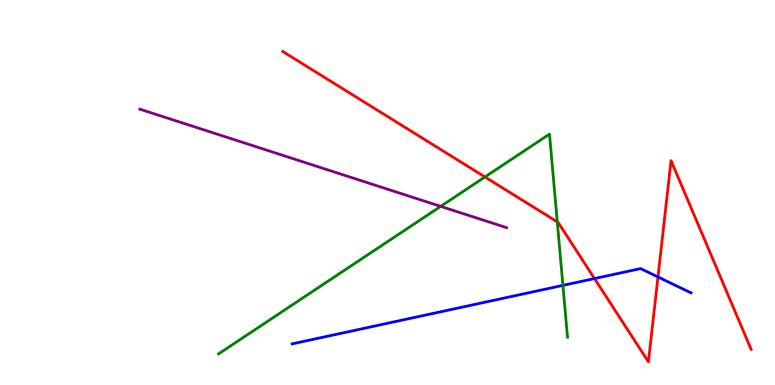[{'lines': ['blue', 'red'], 'intersections': [{'x': 7.67, 'y': 2.76}, {'x': 8.49, 'y': 2.81}]}, {'lines': ['green', 'red'], 'intersections': [{'x': 6.26, 'y': 5.4}, {'x': 7.19, 'y': 4.24}]}, {'lines': ['purple', 'red'], 'intersections': []}, {'lines': ['blue', 'green'], 'intersections': [{'x': 7.26, 'y': 2.59}]}, {'lines': ['blue', 'purple'], 'intersections': []}, {'lines': ['green', 'purple'], 'intersections': [{'x': 5.69, 'y': 4.64}]}]